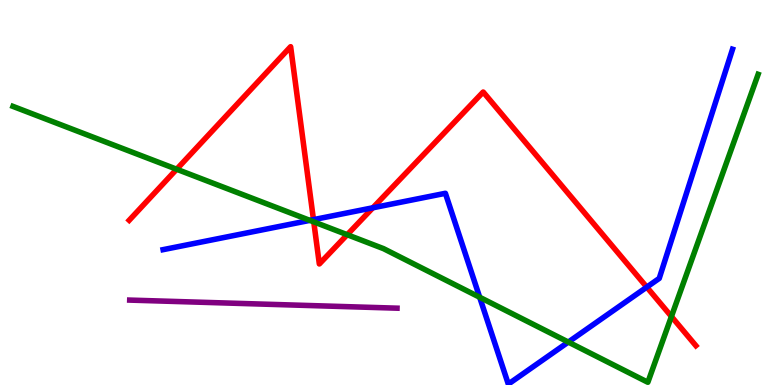[{'lines': ['blue', 'red'], 'intersections': [{'x': 4.04, 'y': 4.3}, {'x': 4.81, 'y': 4.6}, {'x': 8.35, 'y': 2.54}]}, {'lines': ['green', 'red'], 'intersections': [{'x': 2.28, 'y': 5.6}, {'x': 4.05, 'y': 4.24}, {'x': 4.48, 'y': 3.9}, {'x': 8.66, 'y': 1.78}]}, {'lines': ['purple', 'red'], 'intersections': []}, {'lines': ['blue', 'green'], 'intersections': [{'x': 4.0, 'y': 4.28}, {'x': 6.19, 'y': 2.28}, {'x': 7.33, 'y': 1.12}]}, {'lines': ['blue', 'purple'], 'intersections': []}, {'lines': ['green', 'purple'], 'intersections': []}]